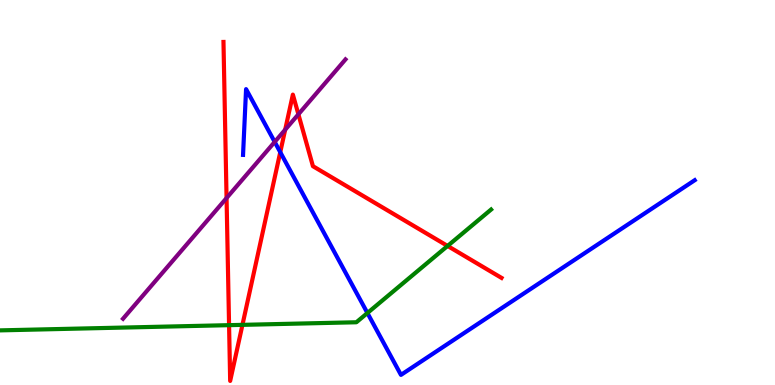[{'lines': ['blue', 'red'], 'intersections': [{'x': 3.62, 'y': 6.05}]}, {'lines': ['green', 'red'], 'intersections': [{'x': 2.96, 'y': 1.55}, {'x': 3.13, 'y': 1.56}, {'x': 5.78, 'y': 3.61}]}, {'lines': ['purple', 'red'], 'intersections': [{'x': 2.92, 'y': 4.86}, {'x': 3.68, 'y': 6.63}, {'x': 3.85, 'y': 7.03}]}, {'lines': ['blue', 'green'], 'intersections': [{'x': 4.74, 'y': 1.87}]}, {'lines': ['blue', 'purple'], 'intersections': [{'x': 3.54, 'y': 6.31}]}, {'lines': ['green', 'purple'], 'intersections': []}]